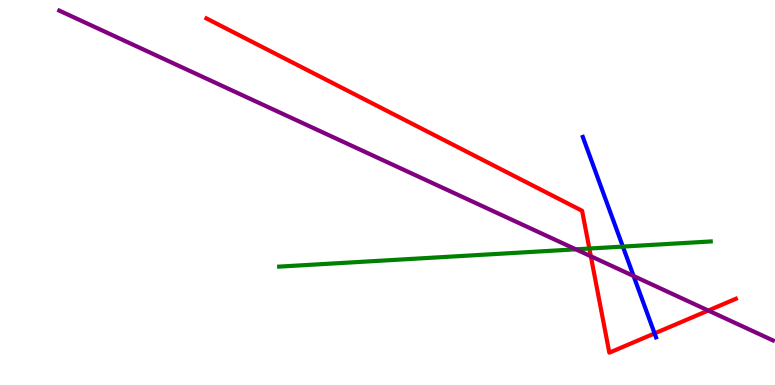[{'lines': ['blue', 'red'], 'intersections': [{'x': 8.45, 'y': 1.34}]}, {'lines': ['green', 'red'], 'intersections': [{'x': 7.6, 'y': 3.54}]}, {'lines': ['purple', 'red'], 'intersections': [{'x': 7.62, 'y': 3.34}, {'x': 9.14, 'y': 1.93}]}, {'lines': ['blue', 'green'], 'intersections': [{'x': 8.04, 'y': 3.6}]}, {'lines': ['blue', 'purple'], 'intersections': [{'x': 8.18, 'y': 2.83}]}, {'lines': ['green', 'purple'], 'intersections': [{'x': 7.43, 'y': 3.52}]}]